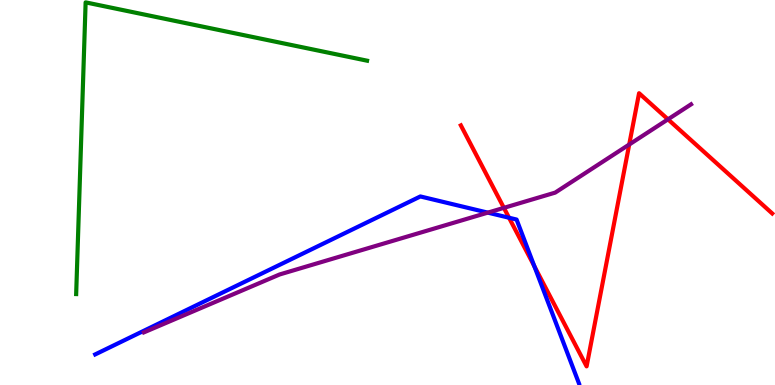[{'lines': ['blue', 'red'], 'intersections': [{'x': 6.57, 'y': 4.34}, {'x': 6.89, 'y': 3.09}]}, {'lines': ['green', 'red'], 'intersections': []}, {'lines': ['purple', 'red'], 'intersections': [{'x': 6.5, 'y': 4.6}, {'x': 8.12, 'y': 6.25}, {'x': 8.62, 'y': 6.9}]}, {'lines': ['blue', 'green'], 'intersections': []}, {'lines': ['blue', 'purple'], 'intersections': [{'x': 6.29, 'y': 4.48}]}, {'lines': ['green', 'purple'], 'intersections': []}]